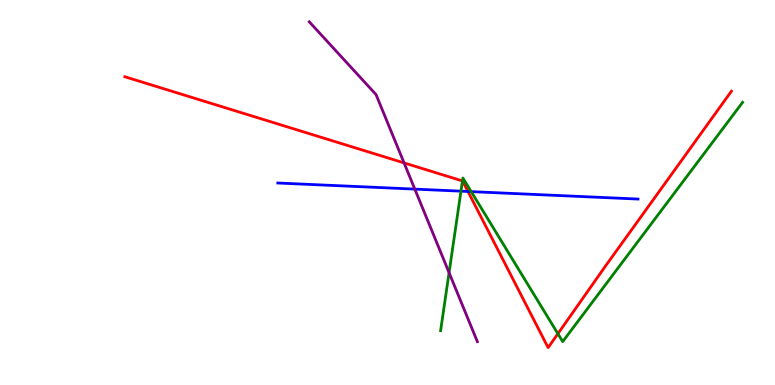[{'lines': ['blue', 'red'], 'intersections': [{'x': 6.04, 'y': 5.03}]}, {'lines': ['green', 'red'], 'intersections': [{'x': 5.97, 'y': 5.3}, {'x': 7.2, 'y': 1.33}]}, {'lines': ['purple', 'red'], 'intersections': [{'x': 5.21, 'y': 5.77}]}, {'lines': ['blue', 'green'], 'intersections': [{'x': 5.95, 'y': 5.03}, {'x': 6.08, 'y': 5.02}]}, {'lines': ['blue', 'purple'], 'intersections': [{'x': 5.35, 'y': 5.09}]}, {'lines': ['green', 'purple'], 'intersections': [{'x': 5.79, 'y': 2.92}]}]